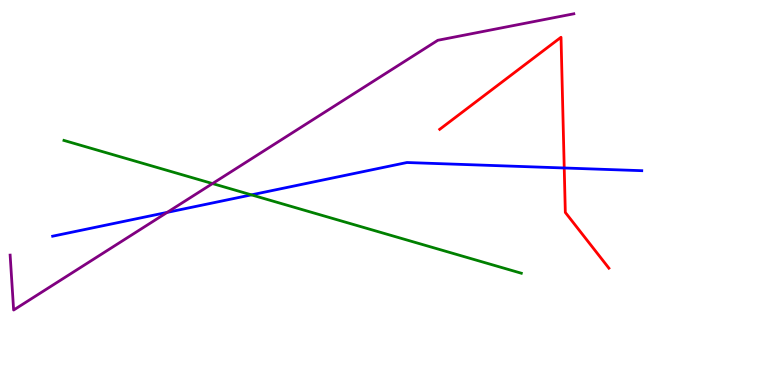[{'lines': ['blue', 'red'], 'intersections': [{'x': 7.28, 'y': 5.64}]}, {'lines': ['green', 'red'], 'intersections': []}, {'lines': ['purple', 'red'], 'intersections': []}, {'lines': ['blue', 'green'], 'intersections': [{'x': 3.24, 'y': 4.94}]}, {'lines': ['blue', 'purple'], 'intersections': [{'x': 2.16, 'y': 4.48}]}, {'lines': ['green', 'purple'], 'intersections': [{'x': 2.74, 'y': 5.23}]}]